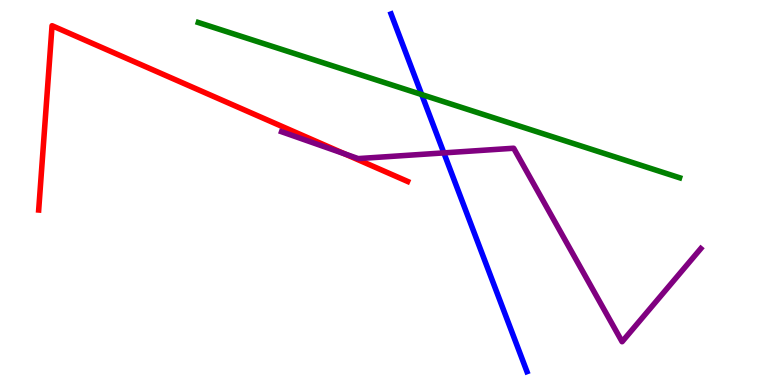[{'lines': ['blue', 'red'], 'intersections': []}, {'lines': ['green', 'red'], 'intersections': []}, {'lines': ['purple', 'red'], 'intersections': [{'x': 4.45, 'y': 6.0}]}, {'lines': ['blue', 'green'], 'intersections': [{'x': 5.44, 'y': 7.54}]}, {'lines': ['blue', 'purple'], 'intersections': [{'x': 5.73, 'y': 6.03}]}, {'lines': ['green', 'purple'], 'intersections': []}]